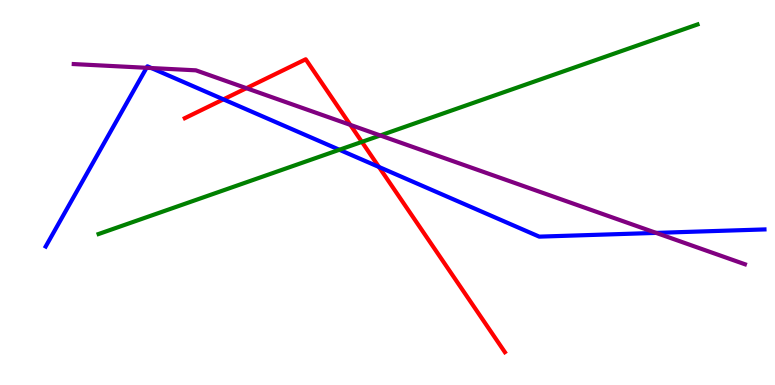[{'lines': ['blue', 'red'], 'intersections': [{'x': 2.88, 'y': 7.42}, {'x': 4.89, 'y': 5.66}]}, {'lines': ['green', 'red'], 'intersections': [{'x': 4.67, 'y': 6.31}]}, {'lines': ['purple', 'red'], 'intersections': [{'x': 3.18, 'y': 7.71}, {'x': 4.52, 'y': 6.76}]}, {'lines': ['blue', 'green'], 'intersections': [{'x': 4.38, 'y': 6.11}]}, {'lines': ['blue', 'purple'], 'intersections': [{'x': 1.89, 'y': 8.24}, {'x': 1.95, 'y': 8.23}, {'x': 8.47, 'y': 3.95}]}, {'lines': ['green', 'purple'], 'intersections': [{'x': 4.91, 'y': 6.48}]}]